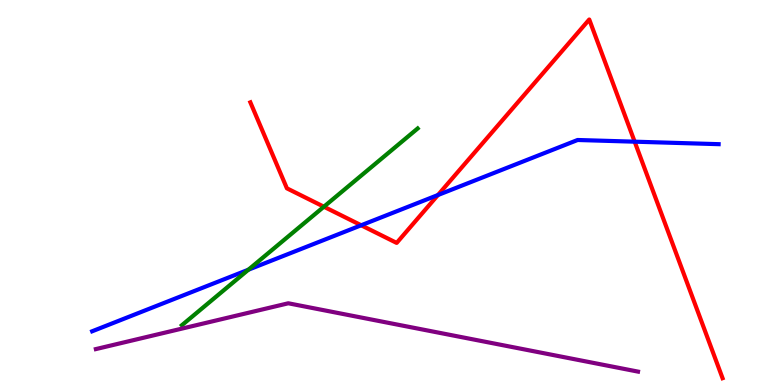[{'lines': ['blue', 'red'], 'intersections': [{'x': 4.66, 'y': 4.15}, {'x': 5.65, 'y': 4.93}, {'x': 8.19, 'y': 6.32}]}, {'lines': ['green', 'red'], 'intersections': [{'x': 4.18, 'y': 4.63}]}, {'lines': ['purple', 'red'], 'intersections': []}, {'lines': ['blue', 'green'], 'intersections': [{'x': 3.2, 'y': 2.99}]}, {'lines': ['blue', 'purple'], 'intersections': []}, {'lines': ['green', 'purple'], 'intersections': []}]